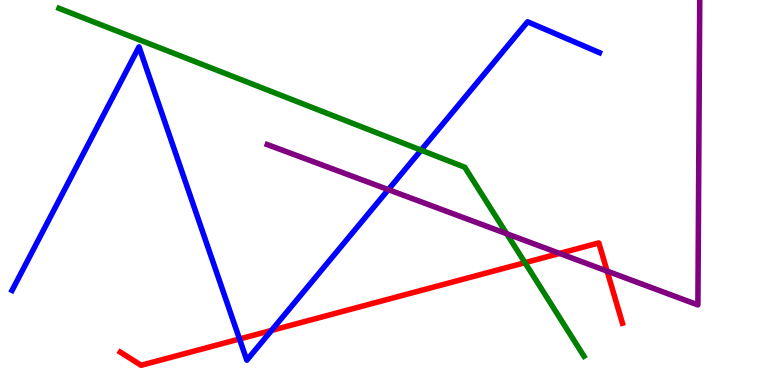[{'lines': ['blue', 'red'], 'intersections': [{'x': 3.09, 'y': 1.2}, {'x': 3.5, 'y': 1.42}]}, {'lines': ['green', 'red'], 'intersections': [{'x': 6.77, 'y': 3.18}]}, {'lines': ['purple', 'red'], 'intersections': [{'x': 7.22, 'y': 3.42}, {'x': 7.83, 'y': 2.96}]}, {'lines': ['blue', 'green'], 'intersections': [{'x': 5.43, 'y': 6.1}]}, {'lines': ['blue', 'purple'], 'intersections': [{'x': 5.01, 'y': 5.07}]}, {'lines': ['green', 'purple'], 'intersections': [{'x': 6.54, 'y': 3.93}]}]